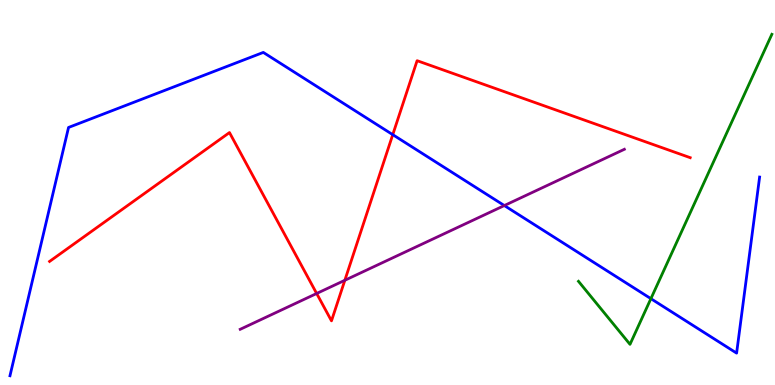[{'lines': ['blue', 'red'], 'intersections': [{'x': 5.07, 'y': 6.5}]}, {'lines': ['green', 'red'], 'intersections': []}, {'lines': ['purple', 'red'], 'intersections': [{'x': 4.09, 'y': 2.38}, {'x': 4.45, 'y': 2.72}]}, {'lines': ['blue', 'green'], 'intersections': [{'x': 8.4, 'y': 2.24}]}, {'lines': ['blue', 'purple'], 'intersections': [{'x': 6.51, 'y': 4.66}]}, {'lines': ['green', 'purple'], 'intersections': []}]